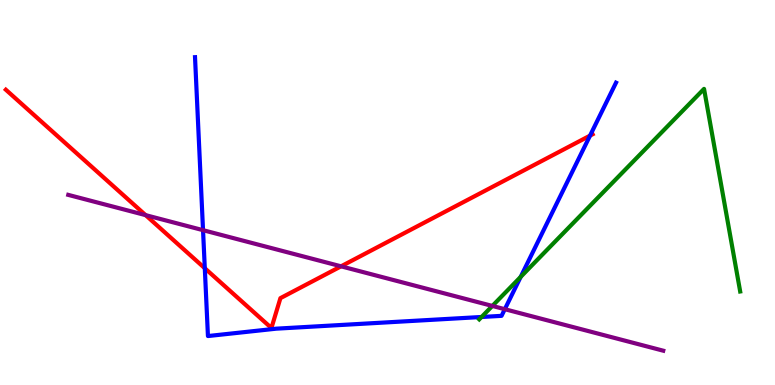[{'lines': ['blue', 'red'], 'intersections': [{'x': 2.64, 'y': 3.03}, {'x': 7.61, 'y': 6.48}]}, {'lines': ['green', 'red'], 'intersections': []}, {'lines': ['purple', 'red'], 'intersections': [{'x': 1.88, 'y': 4.41}, {'x': 4.4, 'y': 3.08}]}, {'lines': ['blue', 'green'], 'intersections': [{'x': 6.21, 'y': 1.77}, {'x': 6.72, 'y': 2.81}]}, {'lines': ['blue', 'purple'], 'intersections': [{'x': 2.62, 'y': 4.02}, {'x': 6.51, 'y': 1.97}]}, {'lines': ['green', 'purple'], 'intersections': [{'x': 6.35, 'y': 2.05}]}]